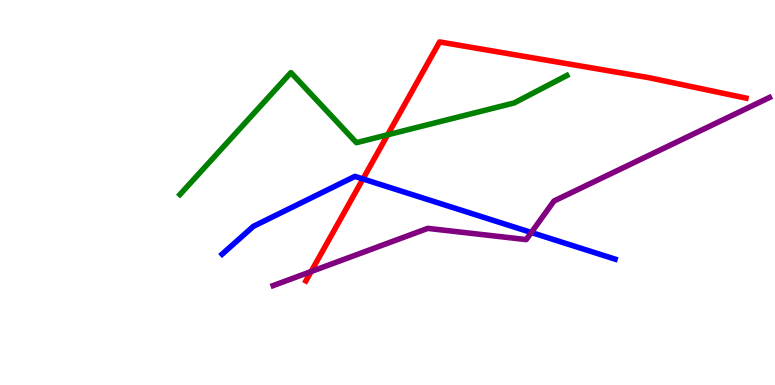[{'lines': ['blue', 'red'], 'intersections': [{'x': 4.68, 'y': 5.35}]}, {'lines': ['green', 'red'], 'intersections': [{'x': 5.0, 'y': 6.5}]}, {'lines': ['purple', 'red'], 'intersections': [{'x': 4.01, 'y': 2.95}]}, {'lines': ['blue', 'green'], 'intersections': []}, {'lines': ['blue', 'purple'], 'intersections': [{'x': 6.86, 'y': 3.96}]}, {'lines': ['green', 'purple'], 'intersections': []}]